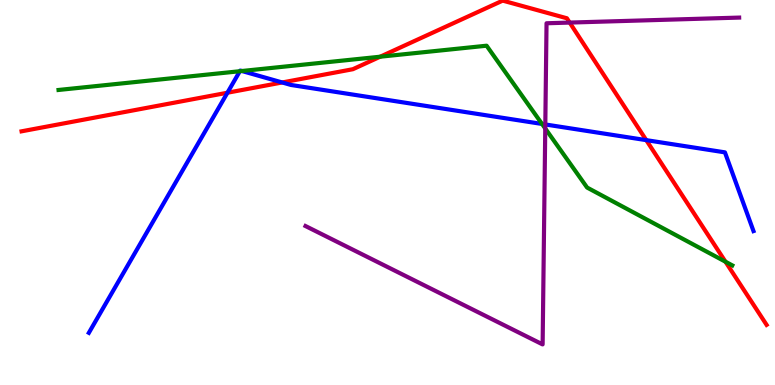[{'lines': ['blue', 'red'], 'intersections': [{'x': 2.93, 'y': 7.59}, {'x': 3.64, 'y': 7.86}, {'x': 8.34, 'y': 6.36}]}, {'lines': ['green', 'red'], 'intersections': [{'x': 4.91, 'y': 8.53}, {'x': 9.36, 'y': 3.2}]}, {'lines': ['purple', 'red'], 'intersections': [{'x': 7.35, 'y': 9.41}]}, {'lines': ['blue', 'green'], 'intersections': [{'x': 3.09, 'y': 8.15}, {'x': 3.12, 'y': 8.16}, {'x': 6.99, 'y': 6.78}]}, {'lines': ['blue', 'purple'], 'intersections': [{'x': 7.04, 'y': 6.77}]}, {'lines': ['green', 'purple'], 'intersections': [{'x': 7.04, 'y': 6.66}]}]